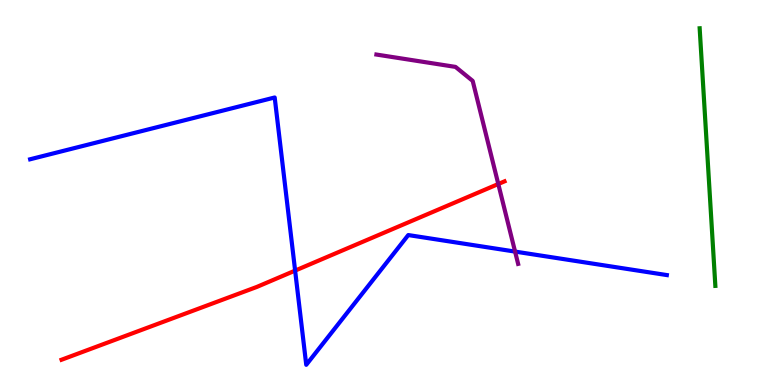[{'lines': ['blue', 'red'], 'intersections': [{'x': 3.81, 'y': 2.97}]}, {'lines': ['green', 'red'], 'intersections': []}, {'lines': ['purple', 'red'], 'intersections': [{'x': 6.43, 'y': 5.22}]}, {'lines': ['blue', 'green'], 'intersections': []}, {'lines': ['blue', 'purple'], 'intersections': [{'x': 6.65, 'y': 3.47}]}, {'lines': ['green', 'purple'], 'intersections': []}]